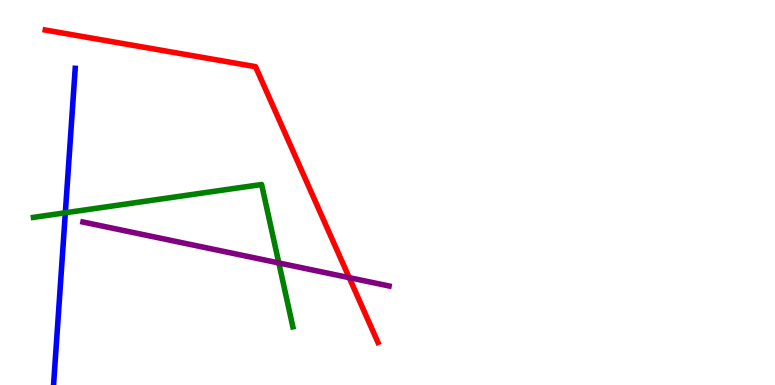[{'lines': ['blue', 'red'], 'intersections': []}, {'lines': ['green', 'red'], 'intersections': []}, {'lines': ['purple', 'red'], 'intersections': [{'x': 4.51, 'y': 2.79}]}, {'lines': ['blue', 'green'], 'intersections': [{'x': 0.843, 'y': 4.47}]}, {'lines': ['blue', 'purple'], 'intersections': []}, {'lines': ['green', 'purple'], 'intersections': [{'x': 3.6, 'y': 3.17}]}]